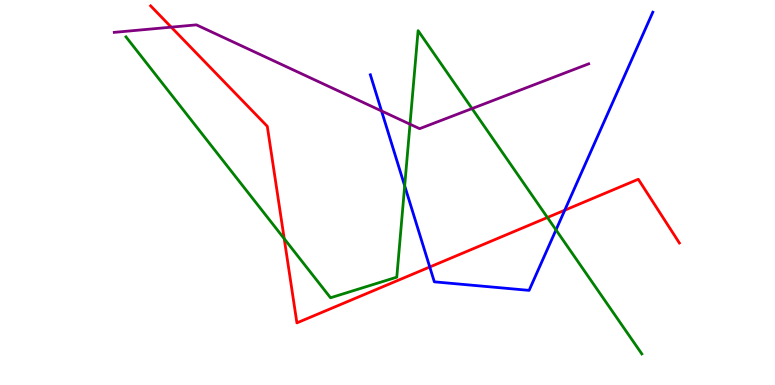[{'lines': ['blue', 'red'], 'intersections': [{'x': 5.55, 'y': 3.07}, {'x': 7.29, 'y': 4.54}]}, {'lines': ['green', 'red'], 'intersections': [{'x': 3.67, 'y': 3.8}, {'x': 7.06, 'y': 4.35}]}, {'lines': ['purple', 'red'], 'intersections': [{'x': 2.21, 'y': 9.29}]}, {'lines': ['blue', 'green'], 'intersections': [{'x': 5.22, 'y': 5.17}, {'x': 7.17, 'y': 4.03}]}, {'lines': ['blue', 'purple'], 'intersections': [{'x': 4.92, 'y': 7.12}]}, {'lines': ['green', 'purple'], 'intersections': [{'x': 5.29, 'y': 6.77}, {'x': 6.09, 'y': 7.18}]}]